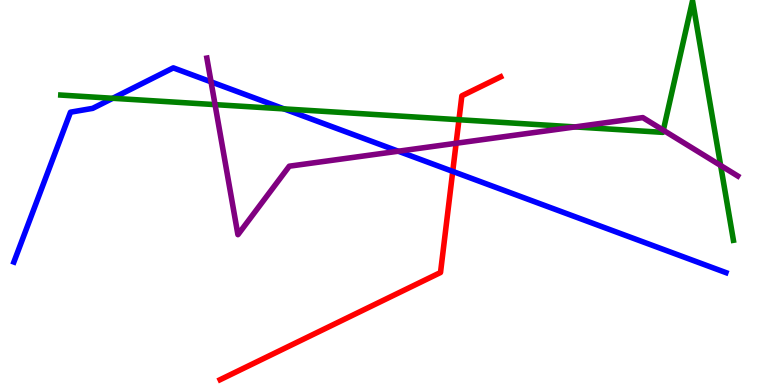[{'lines': ['blue', 'red'], 'intersections': [{'x': 5.84, 'y': 5.55}]}, {'lines': ['green', 'red'], 'intersections': [{'x': 5.92, 'y': 6.89}]}, {'lines': ['purple', 'red'], 'intersections': [{'x': 5.89, 'y': 6.28}]}, {'lines': ['blue', 'green'], 'intersections': [{'x': 1.45, 'y': 7.45}, {'x': 3.66, 'y': 7.17}]}, {'lines': ['blue', 'purple'], 'intersections': [{'x': 2.72, 'y': 7.87}, {'x': 5.14, 'y': 6.07}]}, {'lines': ['green', 'purple'], 'intersections': [{'x': 2.77, 'y': 7.28}, {'x': 7.42, 'y': 6.7}, {'x': 8.56, 'y': 6.62}, {'x': 9.3, 'y': 5.7}]}]